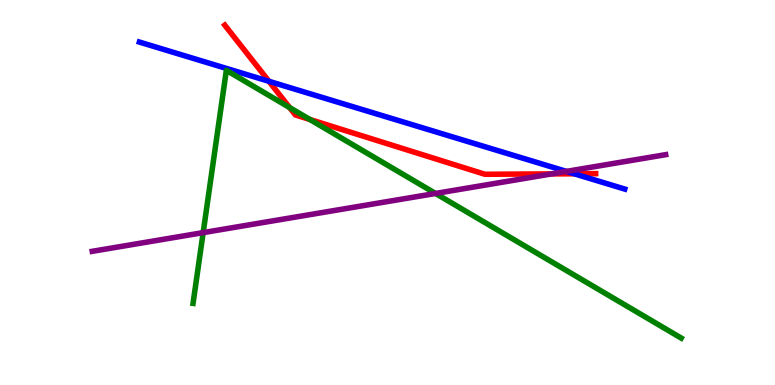[{'lines': ['blue', 'red'], 'intersections': [{'x': 3.47, 'y': 7.89}, {'x': 7.41, 'y': 5.49}]}, {'lines': ['green', 'red'], 'intersections': [{'x': 3.74, 'y': 7.21}, {'x': 4.0, 'y': 6.9}]}, {'lines': ['purple', 'red'], 'intersections': [{'x': 7.12, 'y': 5.48}]}, {'lines': ['blue', 'green'], 'intersections': []}, {'lines': ['blue', 'purple'], 'intersections': [{'x': 7.31, 'y': 5.55}]}, {'lines': ['green', 'purple'], 'intersections': [{'x': 2.62, 'y': 3.96}, {'x': 5.62, 'y': 4.98}]}]